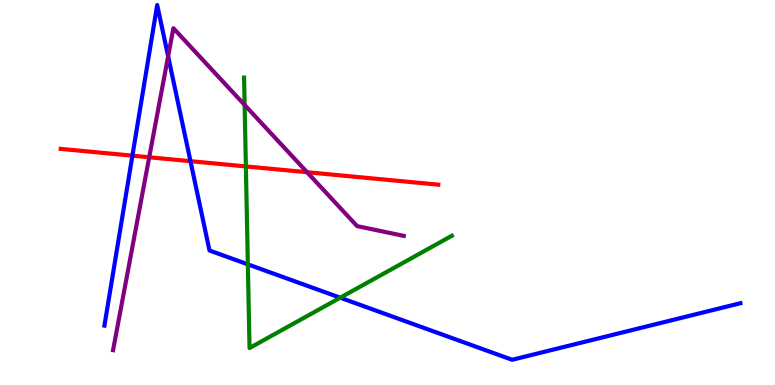[{'lines': ['blue', 'red'], 'intersections': [{'x': 1.71, 'y': 5.96}, {'x': 2.46, 'y': 5.81}]}, {'lines': ['green', 'red'], 'intersections': [{'x': 3.17, 'y': 5.68}]}, {'lines': ['purple', 'red'], 'intersections': [{'x': 1.93, 'y': 5.92}, {'x': 3.96, 'y': 5.53}]}, {'lines': ['blue', 'green'], 'intersections': [{'x': 3.2, 'y': 3.13}, {'x': 4.39, 'y': 2.27}]}, {'lines': ['blue', 'purple'], 'intersections': [{'x': 2.17, 'y': 8.54}]}, {'lines': ['green', 'purple'], 'intersections': [{'x': 3.16, 'y': 7.27}]}]